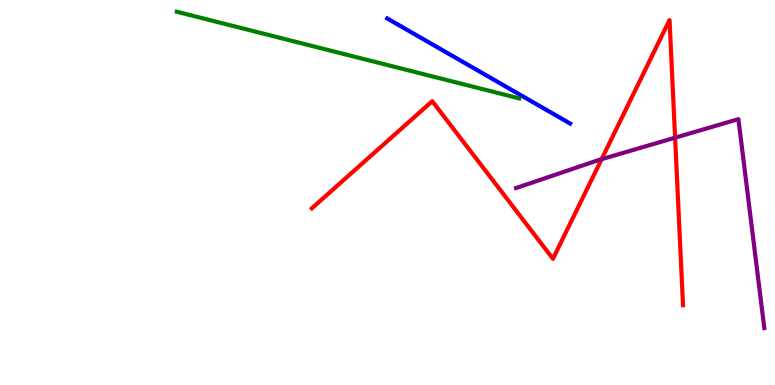[{'lines': ['blue', 'red'], 'intersections': []}, {'lines': ['green', 'red'], 'intersections': []}, {'lines': ['purple', 'red'], 'intersections': [{'x': 7.76, 'y': 5.86}, {'x': 8.71, 'y': 6.42}]}, {'lines': ['blue', 'green'], 'intersections': []}, {'lines': ['blue', 'purple'], 'intersections': []}, {'lines': ['green', 'purple'], 'intersections': []}]